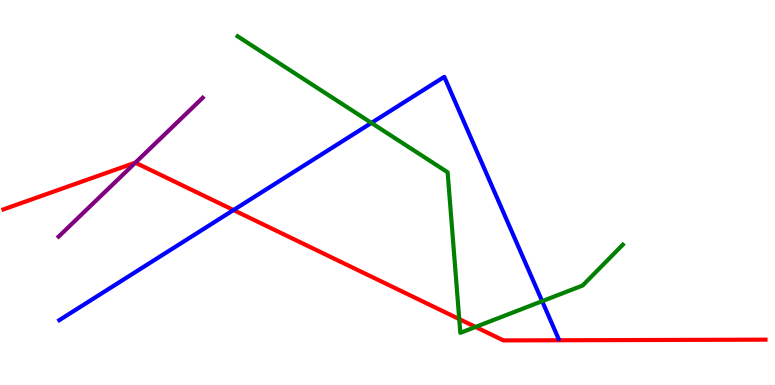[{'lines': ['blue', 'red'], 'intersections': [{'x': 3.01, 'y': 4.54}]}, {'lines': ['green', 'red'], 'intersections': [{'x': 5.93, 'y': 1.71}, {'x': 6.14, 'y': 1.51}]}, {'lines': ['purple', 'red'], 'intersections': [{'x': 1.75, 'y': 5.77}]}, {'lines': ['blue', 'green'], 'intersections': [{'x': 4.79, 'y': 6.81}, {'x': 7.0, 'y': 2.18}]}, {'lines': ['blue', 'purple'], 'intersections': []}, {'lines': ['green', 'purple'], 'intersections': []}]